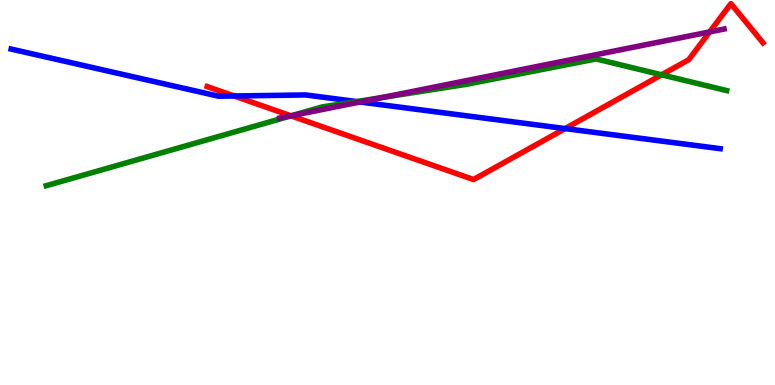[{'lines': ['blue', 'red'], 'intersections': [{'x': 3.02, 'y': 7.51}, {'x': 7.29, 'y': 6.66}]}, {'lines': ['green', 'red'], 'intersections': [{'x': 3.76, 'y': 6.99}, {'x': 8.54, 'y': 8.06}]}, {'lines': ['purple', 'red'], 'intersections': [{'x': 3.75, 'y': 6.99}, {'x': 9.16, 'y': 9.17}]}, {'lines': ['blue', 'green'], 'intersections': [{'x': 4.6, 'y': 7.36}]}, {'lines': ['blue', 'purple'], 'intersections': [{'x': 4.64, 'y': 7.35}]}, {'lines': ['green', 'purple'], 'intersections': [{'x': 3.76, 'y': 7.0}, {'x': 4.93, 'y': 7.47}]}]